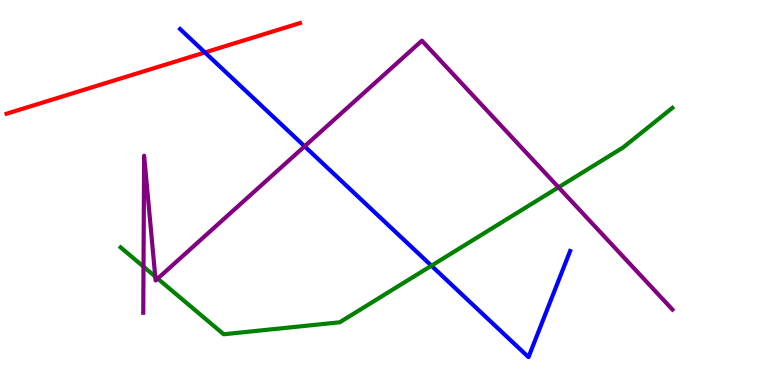[{'lines': ['blue', 'red'], 'intersections': [{'x': 2.64, 'y': 8.64}]}, {'lines': ['green', 'red'], 'intersections': []}, {'lines': ['purple', 'red'], 'intersections': []}, {'lines': ['blue', 'green'], 'intersections': [{'x': 5.57, 'y': 3.1}]}, {'lines': ['blue', 'purple'], 'intersections': [{'x': 3.93, 'y': 6.2}]}, {'lines': ['green', 'purple'], 'intersections': [{'x': 1.85, 'y': 3.07}, {'x': 2.0, 'y': 2.82}, {'x': 2.03, 'y': 2.76}, {'x': 7.21, 'y': 5.13}]}]